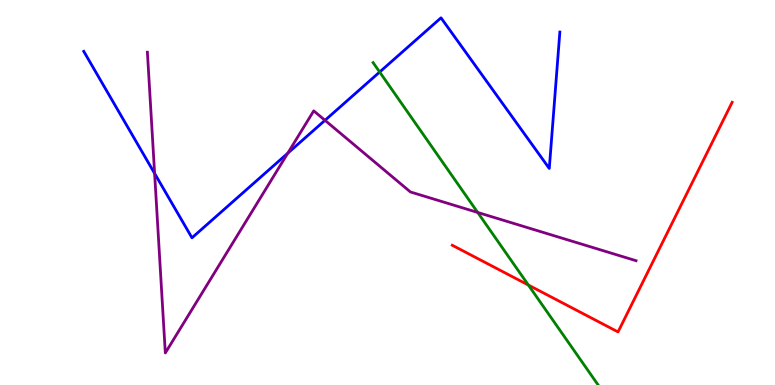[{'lines': ['blue', 'red'], 'intersections': []}, {'lines': ['green', 'red'], 'intersections': [{'x': 6.82, 'y': 2.6}]}, {'lines': ['purple', 'red'], 'intersections': []}, {'lines': ['blue', 'green'], 'intersections': [{'x': 4.9, 'y': 8.13}]}, {'lines': ['blue', 'purple'], 'intersections': [{'x': 2.0, 'y': 5.5}, {'x': 3.71, 'y': 6.02}, {'x': 4.19, 'y': 6.87}]}, {'lines': ['green', 'purple'], 'intersections': [{'x': 6.16, 'y': 4.48}]}]